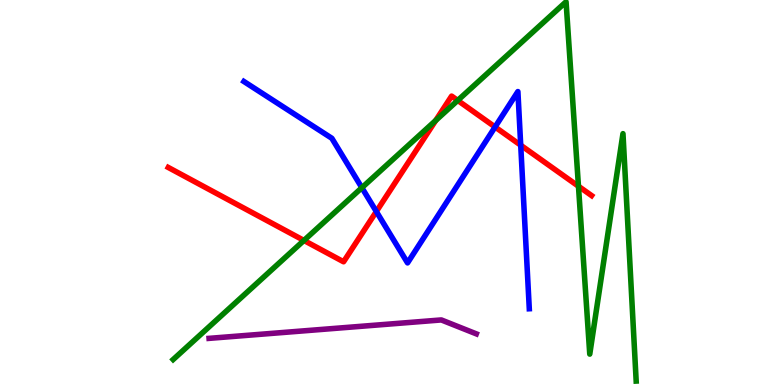[{'lines': ['blue', 'red'], 'intersections': [{'x': 4.86, 'y': 4.51}, {'x': 6.39, 'y': 6.7}, {'x': 6.72, 'y': 6.23}]}, {'lines': ['green', 'red'], 'intersections': [{'x': 3.92, 'y': 3.75}, {'x': 5.62, 'y': 6.87}, {'x': 5.91, 'y': 7.39}, {'x': 7.46, 'y': 5.16}]}, {'lines': ['purple', 'red'], 'intersections': []}, {'lines': ['blue', 'green'], 'intersections': [{'x': 4.67, 'y': 5.12}]}, {'lines': ['blue', 'purple'], 'intersections': []}, {'lines': ['green', 'purple'], 'intersections': []}]